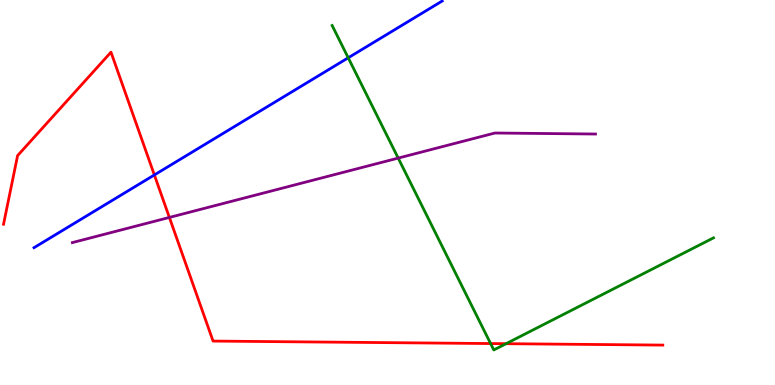[{'lines': ['blue', 'red'], 'intersections': [{'x': 1.99, 'y': 5.46}]}, {'lines': ['green', 'red'], 'intersections': [{'x': 6.33, 'y': 1.08}, {'x': 6.53, 'y': 1.07}]}, {'lines': ['purple', 'red'], 'intersections': [{'x': 2.19, 'y': 4.35}]}, {'lines': ['blue', 'green'], 'intersections': [{'x': 4.49, 'y': 8.5}]}, {'lines': ['blue', 'purple'], 'intersections': []}, {'lines': ['green', 'purple'], 'intersections': [{'x': 5.14, 'y': 5.89}]}]